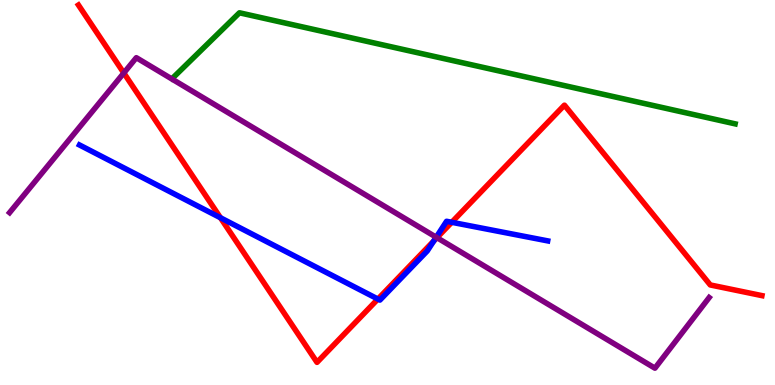[{'lines': ['blue', 'red'], 'intersections': [{'x': 2.84, 'y': 4.34}, {'x': 4.88, 'y': 2.23}, {'x': 5.6, 'y': 3.74}, {'x': 5.83, 'y': 4.23}]}, {'lines': ['green', 'red'], 'intersections': []}, {'lines': ['purple', 'red'], 'intersections': [{'x': 1.6, 'y': 8.1}, {'x': 5.64, 'y': 3.83}]}, {'lines': ['blue', 'green'], 'intersections': []}, {'lines': ['blue', 'purple'], 'intersections': [{'x': 5.63, 'y': 3.84}]}, {'lines': ['green', 'purple'], 'intersections': []}]